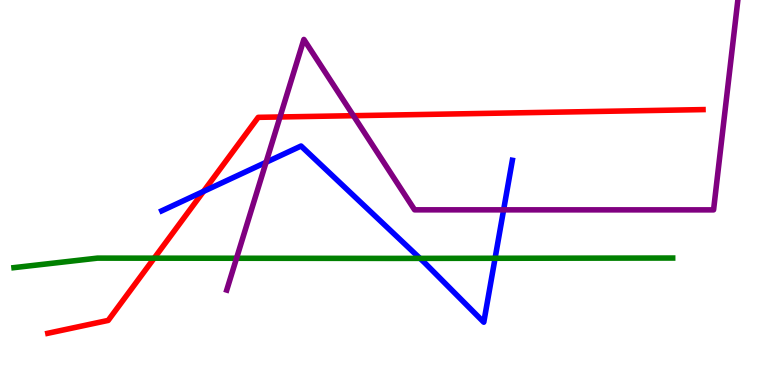[{'lines': ['blue', 'red'], 'intersections': [{'x': 2.63, 'y': 5.03}]}, {'lines': ['green', 'red'], 'intersections': [{'x': 1.99, 'y': 3.29}]}, {'lines': ['purple', 'red'], 'intersections': [{'x': 3.61, 'y': 6.96}, {'x': 4.56, 'y': 7.0}]}, {'lines': ['blue', 'green'], 'intersections': [{'x': 5.42, 'y': 3.29}, {'x': 6.39, 'y': 3.29}]}, {'lines': ['blue', 'purple'], 'intersections': [{'x': 3.43, 'y': 5.78}, {'x': 6.5, 'y': 4.55}]}, {'lines': ['green', 'purple'], 'intersections': [{'x': 3.05, 'y': 3.29}]}]